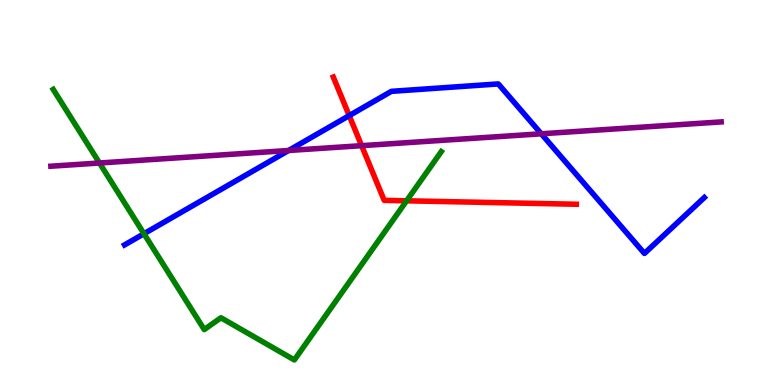[{'lines': ['blue', 'red'], 'intersections': [{'x': 4.51, 'y': 7.0}]}, {'lines': ['green', 'red'], 'intersections': [{'x': 5.25, 'y': 4.78}]}, {'lines': ['purple', 'red'], 'intersections': [{'x': 4.67, 'y': 6.22}]}, {'lines': ['blue', 'green'], 'intersections': [{'x': 1.86, 'y': 3.93}]}, {'lines': ['blue', 'purple'], 'intersections': [{'x': 3.72, 'y': 6.09}, {'x': 6.98, 'y': 6.52}]}, {'lines': ['green', 'purple'], 'intersections': [{'x': 1.28, 'y': 5.77}]}]